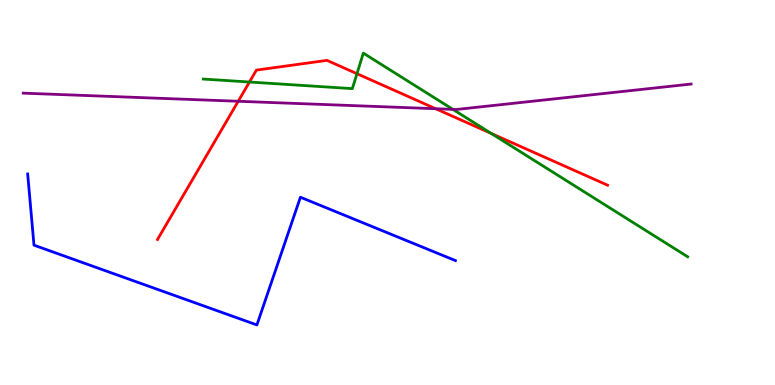[{'lines': ['blue', 'red'], 'intersections': []}, {'lines': ['green', 'red'], 'intersections': [{'x': 3.22, 'y': 7.87}, {'x': 4.61, 'y': 8.09}, {'x': 6.34, 'y': 6.53}]}, {'lines': ['purple', 'red'], 'intersections': [{'x': 3.07, 'y': 7.37}, {'x': 5.62, 'y': 7.18}]}, {'lines': ['blue', 'green'], 'intersections': []}, {'lines': ['blue', 'purple'], 'intersections': []}, {'lines': ['green', 'purple'], 'intersections': [{'x': 5.84, 'y': 7.16}]}]